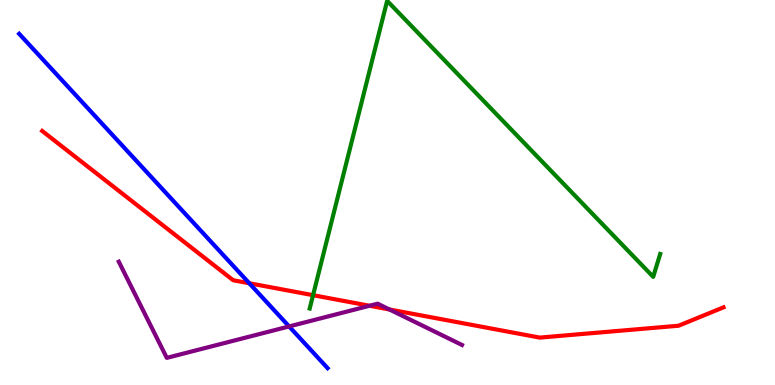[{'lines': ['blue', 'red'], 'intersections': [{'x': 3.22, 'y': 2.64}]}, {'lines': ['green', 'red'], 'intersections': [{'x': 4.04, 'y': 2.33}]}, {'lines': ['purple', 'red'], 'intersections': [{'x': 4.77, 'y': 2.06}, {'x': 5.03, 'y': 1.96}]}, {'lines': ['blue', 'green'], 'intersections': []}, {'lines': ['blue', 'purple'], 'intersections': [{'x': 3.73, 'y': 1.52}]}, {'lines': ['green', 'purple'], 'intersections': []}]